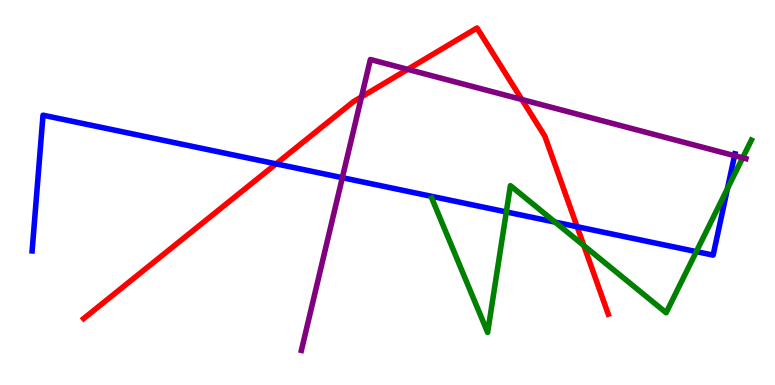[{'lines': ['blue', 'red'], 'intersections': [{'x': 3.56, 'y': 5.74}, {'x': 7.45, 'y': 4.11}]}, {'lines': ['green', 'red'], 'intersections': [{'x': 7.53, 'y': 3.62}]}, {'lines': ['purple', 'red'], 'intersections': [{'x': 4.66, 'y': 7.48}, {'x': 5.26, 'y': 8.2}, {'x': 6.73, 'y': 7.42}]}, {'lines': ['blue', 'green'], 'intersections': [{'x': 6.53, 'y': 4.5}, {'x': 7.16, 'y': 4.23}, {'x': 8.98, 'y': 3.46}, {'x': 9.39, 'y': 5.1}]}, {'lines': ['blue', 'purple'], 'intersections': [{'x': 4.42, 'y': 5.38}, {'x': 9.48, 'y': 5.96}]}, {'lines': ['green', 'purple'], 'intersections': [{'x': 9.58, 'y': 5.9}]}]